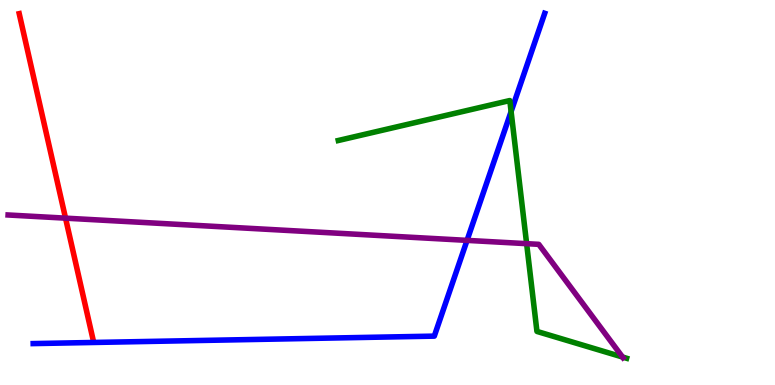[{'lines': ['blue', 'red'], 'intersections': []}, {'lines': ['green', 'red'], 'intersections': []}, {'lines': ['purple', 'red'], 'intersections': [{'x': 0.846, 'y': 4.33}]}, {'lines': ['blue', 'green'], 'intersections': [{'x': 6.59, 'y': 7.1}]}, {'lines': ['blue', 'purple'], 'intersections': [{'x': 6.03, 'y': 3.76}]}, {'lines': ['green', 'purple'], 'intersections': [{'x': 6.8, 'y': 3.67}, {'x': 8.03, 'y': 0.726}]}]